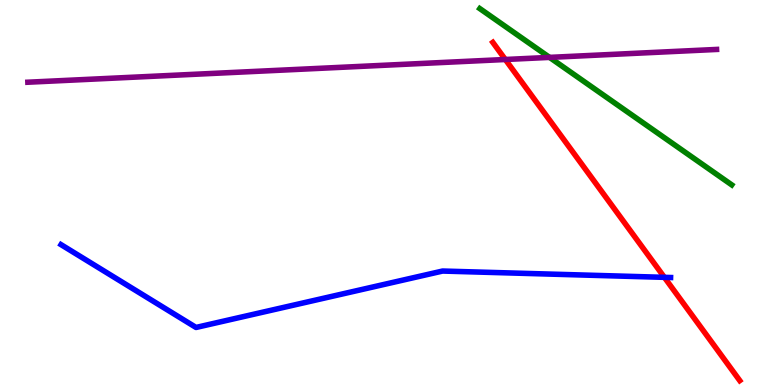[{'lines': ['blue', 'red'], 'intersections': [{'x': 8.57, 'y': 2.8}]}, {'lines': ['green', 'red'], 'intersections': []}, {'lines': ['purple', 'red'], 'intersections': [{'x': 6.52, 'y': 8.45}]}, {'lines': ['blue', 'green'], 'intersections': []}, {'lines': ['blue', 'purple'], 'intersections': []}, {'lines': ['green', 'purple'], 'intersections': [{'x': 7.09, 'y': 8.51}]}]